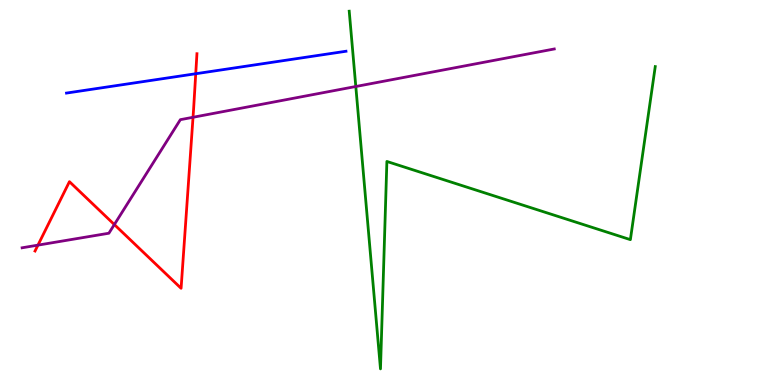[{'lines': ['blue', 'red'], 'intersections': [{'x': 2.53, 'y': 8.08}]}, {'lines': ['green', 'red'], 'intersections': []}, {'lines': ['purple', 'red'], 'intersections': [{'x': 0.49, 'y': 3.63}, {'x': 1.48, 'y': 4.17}, {'x': 2.49, 'y': 6.95}]}, {'lines': ['blue', 'green'], 'intersections': []}, {'lines': ['blue', 'purple'], 'intersections': []}, {'lines': ['green', 'purple'], 'intersections': [{'x': 4.59, 'y': 7.75}]}]